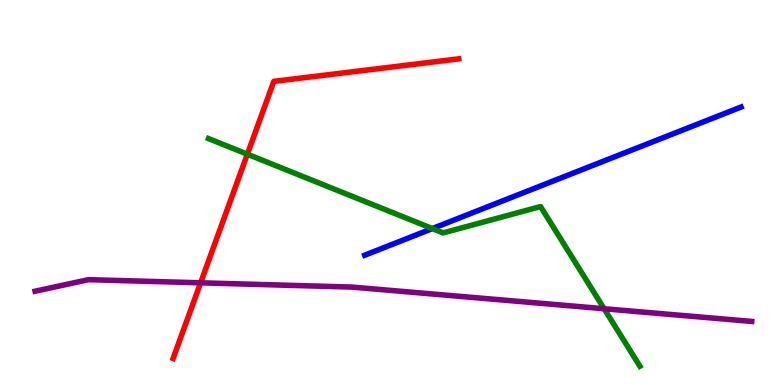[{'lines': ['blue', 'red'], 'intersections': []}, {'lines': ['green', 'red'], 'intersections': [{'x': 3.19, 'y': 5.99}]}, {'lines': ['purple', 'red'], 'intersections': [{'x': 2.59, 'y': 2.65}]}, {'lines': ['blue', 'green'], 'intersections': [{'x': 5.58, 'y': 4.06}]}, {'lines': ['blue', 'purple'], 'intersections': []}, {'lines': ['green', 'purple'], 'intersections': [{'x': 7.8, 'y': 1.98}]}]